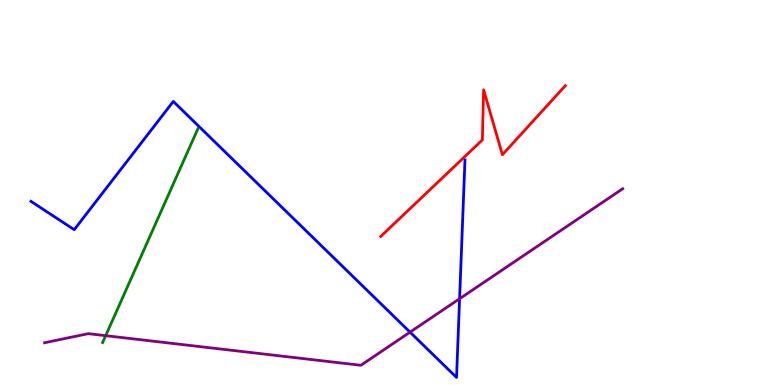[{'lines': ['blue', 'red'], 'intersections': []}, {'lines': ['green', 'red'], 'intersections': []}, {'lines': ['purple', 'red'], 'intersections': []}, {'lines': ['blue', 'green'], 'intersections': []}, {'lines': ['blue', 'purple'], 'intersections': [{'x': 5.29, 'y': 1.37}, {'x': 5.93, 'y': 2.24}]}, {'lines': ['green', 'purple'], 'intersections': [{'x': 1.36, 'y': 1.28}]}]